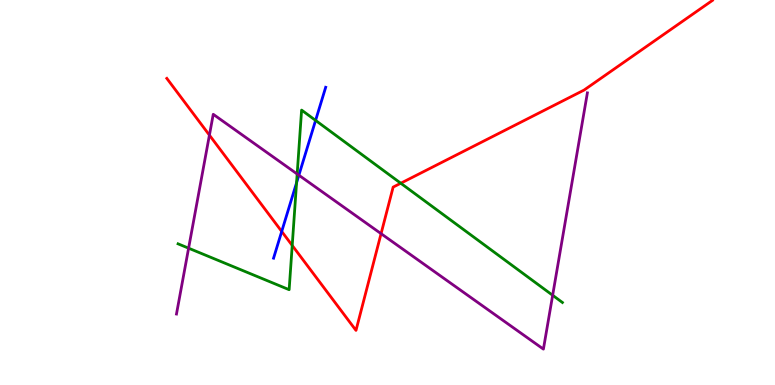[{'lines': ['blue', 'red'], 'intersections': [{'x': 3.64, 'y': 3.99}]}, {'lines': ['green', 'red'], 'intersections': [{'x': 3.77, 'y': 3.62}, {'x': 5.17, 'y': 5.24}]}, {'lines': ['purple', 'red'], 'intersections': [{'x': 2.7, 'y': 6.49}, {'x': 4.92, 'y': 3.93}]}, {'lines': ['blue', 'green'], 'intersections': [{'x': 3.83, 'y': 5.25}, {'x': 4.07, 'y': 6.87}]}, {'lines': ['blue', 'purple'], 'intersections': [{'x': 3.86, 'y': 5.45}]}, {'lines': ['green', 'purple'], 'intersections': [{'x': 2.43, 'y': 3.55}, {'x': 3.83, 'y': 5.48}, {'x': 7.13, 'y': 2.33}]}]